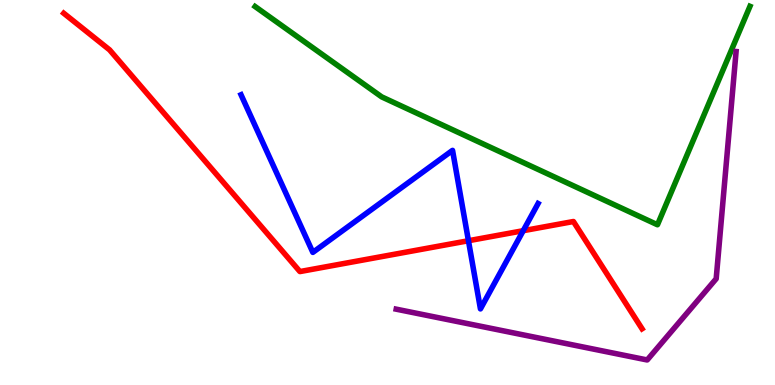[{'lines': ['blue', 'red'], 'intersections': [{'x': 6.04, 'y': 3.75}, {'x': 6.75, 'y': 4.01}]}, {'lines': ['green', 'red'], 'intersections': []}, {'lines': ['purple', 'red'], 'intersections': []}, {'lines': ['blue', 'green'], 'intersections': []}, {'lines': ['blue', 'purple'], 'intersections': []}, {'lines': ['green', 'purple'], 'intersections': []}]